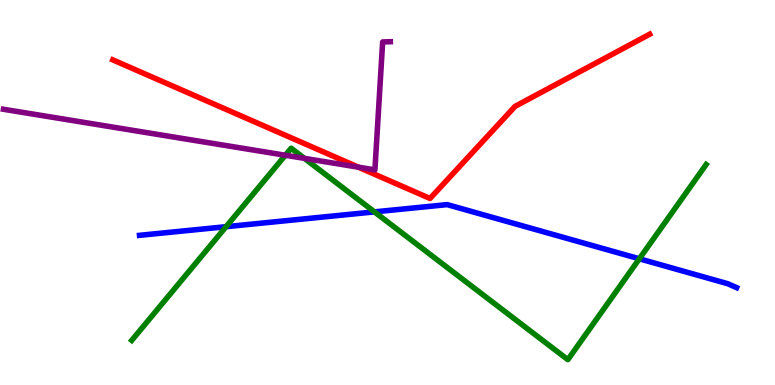[{'lines': ['blue', 'red'], 'intersections': []}, {'lines': ['green', 'red'], 'intersections': []}, {'lines': ['purple', 'red'], 'intersections': [{'x': 4.62, 'y': 5.66}]}, {'lines': ['blue', 'green'], 'intersections': [{'x': 2.92, 'y': 4.11}, {'x': 4.83, 'y': 4.5}, {'x': 8.25, 'y': 3.28}]}, {'lines': ['blue', 'purple'], 'intersections': []}, {'lines': ['green', 'purple'], 'intersections': [{'x': 3.68, 'y': 5.97}, {'x': 3.93, 'y': 5.89}]}]